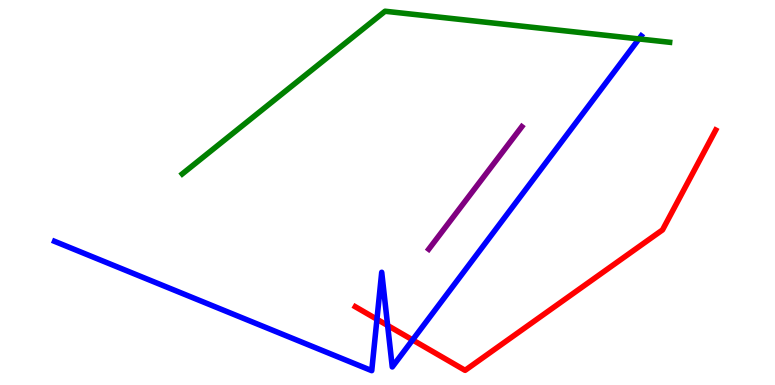[{'lines': ['blue', 'red'], 'intersections': [{'x': 4.86, 'y': 1.71}, {'x': 5.0, 'y': 1.55}, {'x': 5.32, 'y': 1.17}]}, {'lines': ['green', 'red'], 'intersections': []}, {'lines': ['purple', 'red'], 'intersections': []}, {'lines': ['blue', 'green'], 'intersections': [{'x': 8.24, 'y': 8.99}]}, {'lines': ['blue', 'purple'], 'intersections': []}, {'lines': ['green', 'purple'], 'intersections': []}]